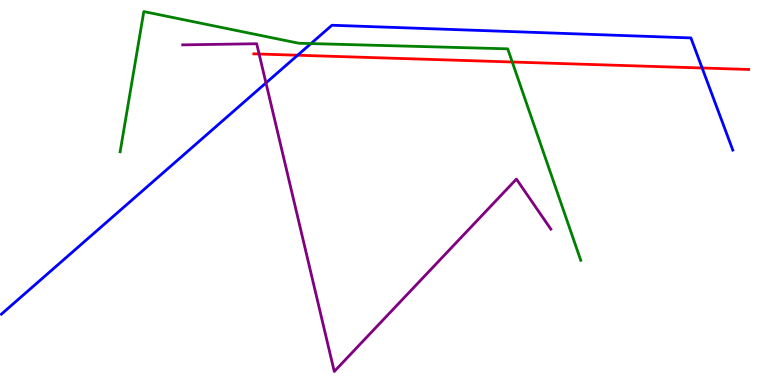[{'lines': ['blue', 'red'], 'intersections': [{'x': 3.84, 'y': 8.57}, {'x': 9.06, 'y': 8.23}]}, {'lines': ['green', 'red'], 'intersections': [{'x': 6.61, 'y': 8.39}]}, {'lines': ['purple', 'red'], 'intersections': [{'x': 3.34, 'y': 8.6}]}, {'lines': ['blue', 'green'], 'intersections': [{'x': 4.01, 'y': 8.87}]}, {'lines': ['blue', 'purple'], 'intersections': [{'x': 3.43, 'y': 7.85}]}, {'lines': ['green', 'purple'], 'intersections': []}]